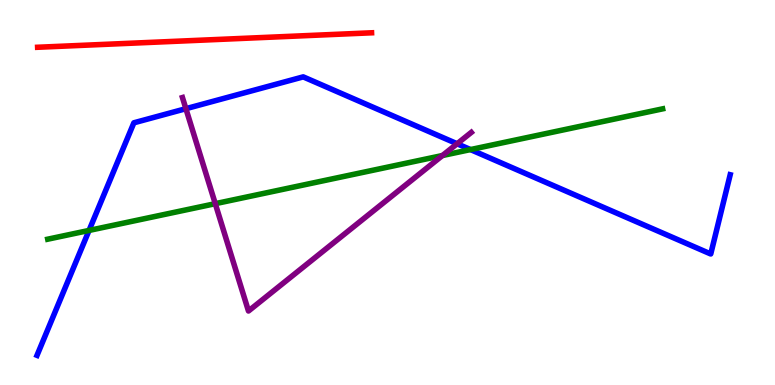[{'lines': ['blue', 'red'], 'intersections': []}, {'lines': ['green', 'red'], 'intersections': []}, {'lines': ['purple', 'red'], 'intersections': []}, {'lines': ['blue', 'green'], 'intersections': [{'x': 1.15, 'y': 4.01}, {'x': 6.07, 'y': 6.11}]}, {'lines': ['blue', 'purple'], 'intersections': [{'x': 2.4, 'y': 7.18}, {'x': 5.9, 'y': 6.27}]}, {'lines': ['green', 'purple'], 'intersections': [{'x': 2.78, 'y': 4.71}, {'x': 5.71, 'y': 5.96}]}]